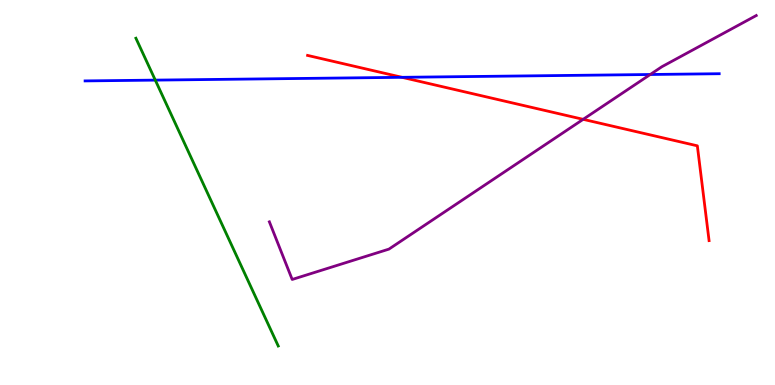[{'lines': ['blue', 'red'], 'intersections': [{'x': 5.19, 'y': 7.99}]}, {'lines': ['green', 'red'], 'intersections': []}, {'lines': ['purple', 'red'], 'intersections': [{'x': 7.52, 'y': 6.9}]}, {'lines': ['blue', 'green'], 'intersections': [{'x': 2.0, 'y': 7.92}]}, {'lines': ['blue', 'purple'], 'intersections': [{'x': 8.39, 'y': 8.06}]}, {'lines': ['green', 'purple'], 'intersections': []}]